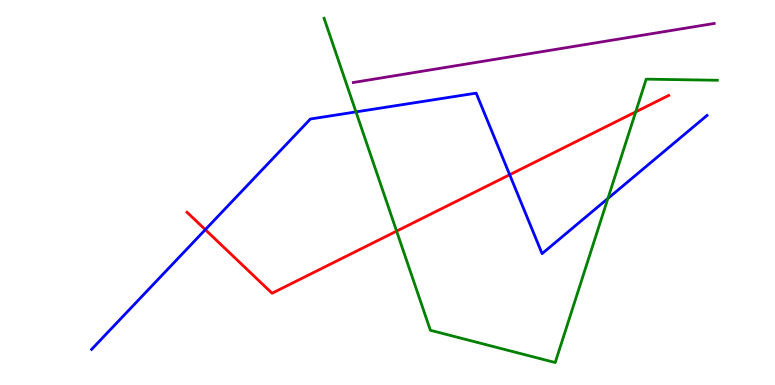[{'lines': ['blue', 'red'], 'intersections': [{'x': 2.65, 'y': 4.03}, {'x': 6.58, 'y': 5.46}]}, {'lines': ['green', 'red'], 'intersections': [{'x': 5.12, 'y': 4.0}, {'x': 8.2, 'y': 7.09}]}, {'lines': ['purple', 'red'], 'intersections': []}, {'lines': ['blue', 'green'], 'intersections': [{'x': 4.59, 'y': 7.09}, {'x': 7.84, 'y': 4.84}]}, {'lines': ['blue', 'purple'], 'intersections': []}, {'lines': ['green', 'purple'], 'intersections': []}]